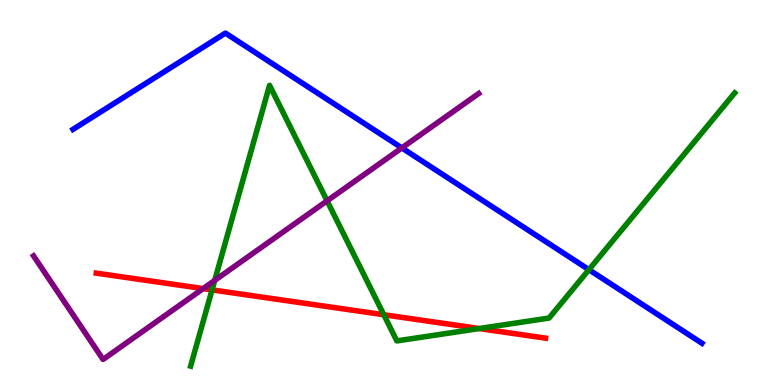[{'lines': ['blue', 'red'], 'intersections': []}, {'lines': ['green', 'red'], 'intersections': [{'x': 2.74, 'y': 2.47}, {'x': 4.95, 'y': 1.83}, {'x': 6.18, 'y': 1.47}]}, {'lines': ['purple', 'red'], 'intersections': [{'x': 2.62, 'y': 2.5}]}, {'lines': ['blue', 'green'], 'intersections': [{'x': 7.6, 'y': 3.0}]}, {'lines': ['blue', 'purple'], 'intersections': [{'x': 5.19, 'y': 6.16}]}, {'lines': ['green', 'purple'], 'intersections': [{'x': 2.77, 'y': 2.72}, {'x': 4.22, 'y': 4.78}]}]